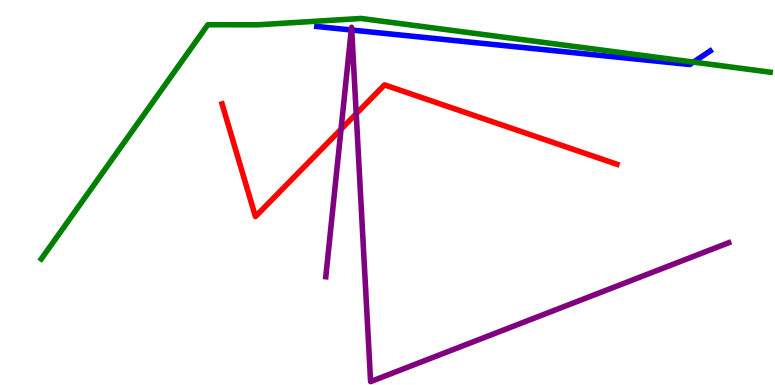[{'lines': ['blue', 'red'], 'intersections': []}, {'lines': ['green', 'red'], 'intersections': []}, {'lines': ['purple', 'red'], 'intersections': [{'x': 4.4, 'y': 6.64}, {'x': 4.6, 'y': 7.05}]}, {'lines': ['blue', 'green'], 'intersections': [{'x': 8.95, 'y': 8.39}]}, {'lines': ['blue', 'purple'], 'intersections': [{'x': 4.53, 'y': 9.22}, {'x': 4.54, 'y': 9.22}]}, {'lines': ['green', 'purple'], 'intersections': []}]